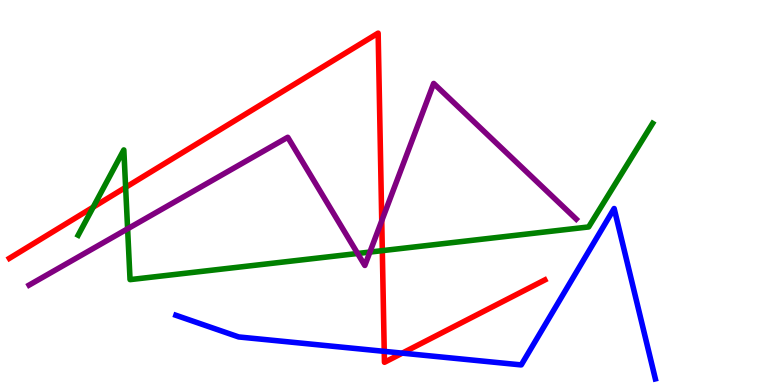[{'lines': ['blue', 'red'], 'intersections': [{'x': 4.96, 'y': 0.874}, {'x': 5.19, 'y': 0.828}]}, {'lines': ['green', 'red'], 'intersections': [{'x': 1.2, 'y': 4.62}, {'x': 1.62, 'y': 5.13}, {'x': 4.93, 'y': 3.49}]}, {'lines': ['purple', 'red'], 'intersections': [{'x': 4.93, 'y': 4.27}]}, {'lines': ['blue', 'green'], 'intersections': []}, {'lines': ['blue', 'purple'], 'intersections': []}, {'lines': ['green', 'purple'], 'intersections': [{'x': 1.65, 'y': 4.06}, {'x': 4.61, 'y': 3.42}, {'x': 4.77, 'y': 3.45}]}]